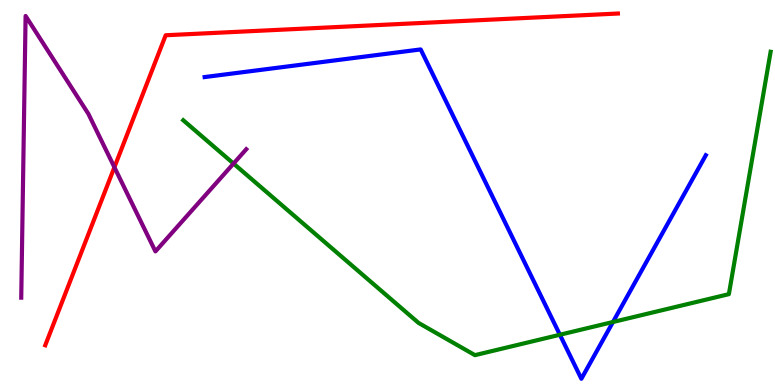[{'lines': ['blue', 'red'], 'intersections': []}, {'lines': ['green', 'red'], 'intersections': []}, {'lines': ['purple', 'red'], 'intersections': [{'x': 1.48, 'y': 5.66}]}, {'lines': ['blue', 'green'], 'intersections': [{'x': 7.22, 'y': 1.31}, {'x': 7.91, 'y': 1.64}]}, {'lines': ['blue', 'purple'], 'intersections': []}, {'lines': ['green', 'purple'], 'intersections': [{'x': 3.01, 'y': 5.75}]}]